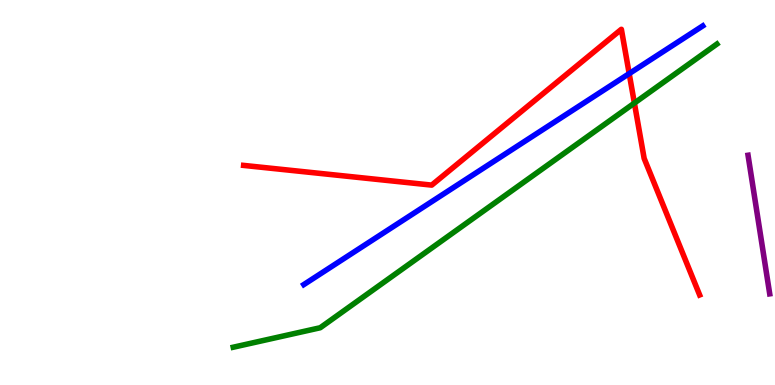[{'lines': ['blue', 'red'], 'intersections': [{'x': 8.12, 'y': 8.09}]}, {'lines': ['green', 'red'], 'intersections': [{'x': 8.19, 'y': 7.32}]}, {'lines': ['purple', 'red'], 'intersections': []}, {'lines': ['blue', 'green'], 'intersections': []}, {'lines': ['blue', 'purple'], 'intersections': []}, {'lines': ['green', 'purple'], 'intersections': []}]